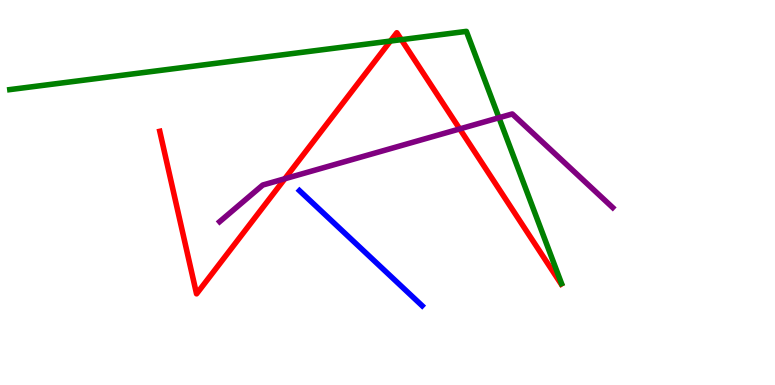[{'lines': ['blue', 'red'], 'intersections': []}, {'lines': ['green', 'red'], 'intersections': [{'x': 5.04, 'y': 8.93}, {'x': 5.18, 'y': 8.97}]}, {'lines': ['purple', 'red'], 'intersections': [{'x': 3.68, 'y': 5.36}, {'x': 5.93, 'y': 6.65}]}, {'lines': ['blue', 'green'], 'intersections': []}, {'lines': ['blue', 'purple'], 'intersections': []}, {'lines': ['green', 'purple'], 'intersections': [{'x': 6.44, 'y': 6.94}]}]